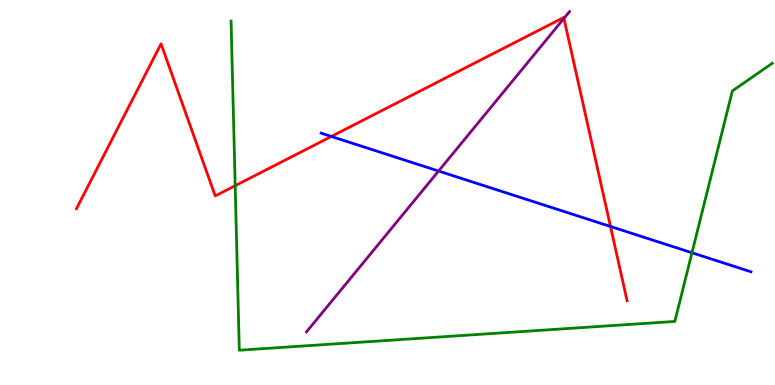[{'lines': ['blue', 'red'], 'intersections': [{'x': 4.28, 'y': 6.46}, {'x': 7.88, 'y': 4.12}]}, {'lines': ['green', 'red'], 'intersections': [{'x': 3.03, 'y': 5.18}]}, {'lines': ['purple', 'red'], 'intersections': [{'x': 7.28, 'y': 9.52}]}, {'lines': ['blue', 'green'], 'intersections': [{'x': 8.93, 'y': 3.43}]}, {'lines': ['blue', 'purple'], 'intersections': [{'x': 5.66, 'y': 5.56}]}, {'lines': ['green', 'purple'], 'intersections': []}]